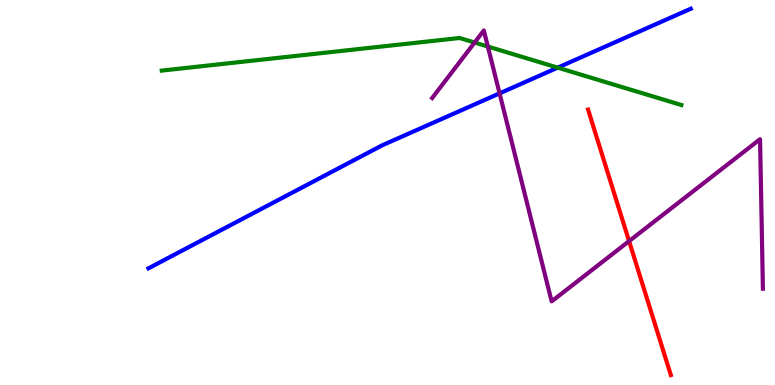[{'lines': ['blue', 'red'], 'intersections': []}, {'lines': ['green', 'red'], 'intersections': []}, {'lines': ['purple', 'red'], 'intersections': [{'x': 8.12, 'y': 3.74}]}, {'lines': ['blue', 'green'], 'intersections': [{'x': 7.2, 'y': 8.24}]}, {'lines': ['blue', 'purple'], 'intersections': [{'x': 6.45, 'y': 7.57}]}, {'lines': ['green', 'purple'], 'intersections': [{'x': 6.12, 'y': 8.9}, {'x': 6.29, 'y': 8.79}]}]